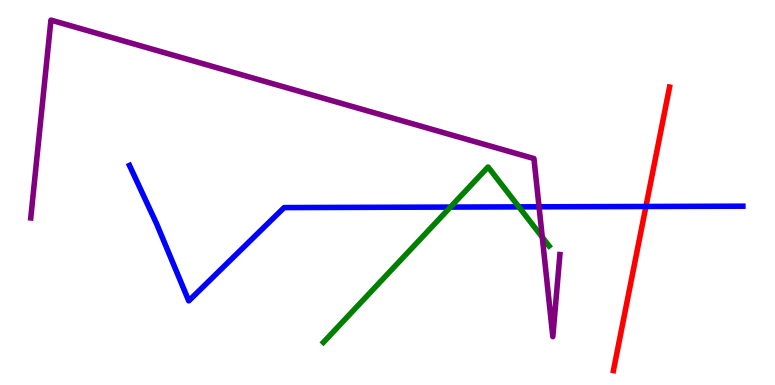[{'lines': ['blue', 'red'], 'intersections': [{'x': 8.33, 'y': 4.64}]}, {'lines': ['green', 'red'], 'intersections': []}, {'lines': ['purple', 'red'], 'intersections': []}, {'lines': ['blue', 'green'], 'intersections': [{'x': 5.81, 'y': 4.62}, {'x': 6.69, 'y': 4.63}]}, {'lines': ['blue', 'purple'], 'intersections': [{'x': 6.96, 'y': 4.63}]}, {'lines': ['green', 'purple'], 'intersections': [{'x': 7.0, 'y': 3.84}]}]